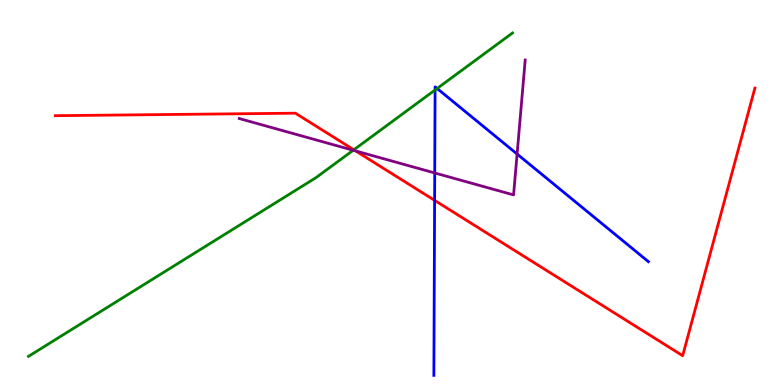[{'lines': ['blue', 'red'], 'intersections': [{'x': 5.61, 'y': 4.8}]}, {'lines': ['green', 'red'], 'intersections': [{'x': 4.57, 'y': 6.11}]}, {'lines': ['purple', 'red'], 'intersections': [{'x': 4.59, 'y': 6.08}]}, {'lines': ['blue', 'green'], 'intersections': [{'x': 5.61, 'y': 7.66}, {'x': 5.64, 'y': 7.7}]}, {'lines': ['blue', 'purple'], 'intersections': [{'x': 5.61, 'y': 5.51}, {'x': 6.67, 'y': 6.0}]}, {'lines': ['green', 'purple'], 'intersections': [{'x': 4.56, 'y': 6.1}]}]